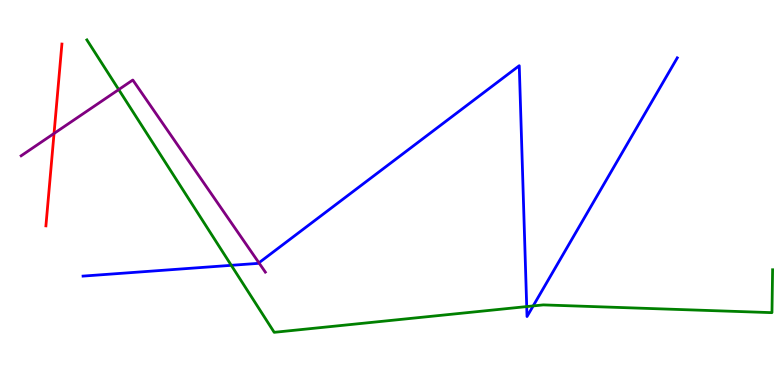[{'lines': ['blue', 'red'], 'intersections': []}, {'lines': ['green', 'red'], 'intersections': []}, {'lines': ['purple', 'red'], 'intersections': [{'x': 0.697, 'y': 6.53}]}, {'lines': ['blue', 'green'], 'intersections': [{'x': 2.98, 'y': 3.11}, {'x': 6.8, 'y': 2.04}, {'x': 6.88, 'y': 2.05}]}, {'lines': ['blue', 'purple'], 'intersections': [{'x': 3.34, 'y': 3.17}]}, {'lines': ['green', 'purple'], 'intersections': [{'x': 1.53, 'y': 7.67}]}]